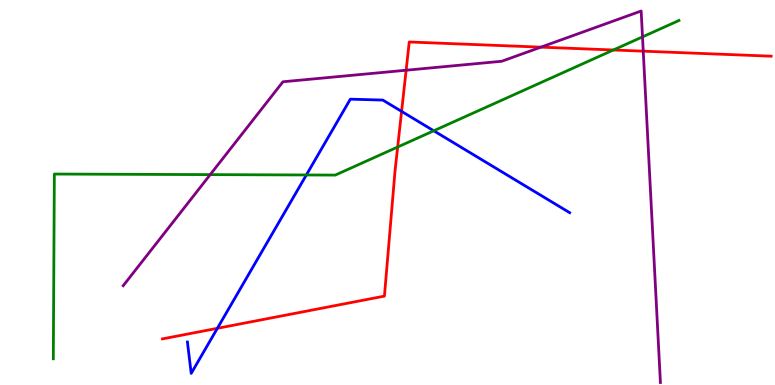[{'lines': ['blue', 'red'], 'intersections': [{'x': 2.8, 'y': 1.47}, {'x': 5.18, 'y': 7.11}]}, {'lines': ['green', 'red'], 'intersections': [{'x': 5.13, 'y': 6.18}, {'x': 7.91, 'y': 8.7}]}, {'lines': ['purple', 'red'], 'intersections': [{'x': 5.24, 'y': 8.18}, {'x': 6.98, 'y': 8.78}, {'x': 8.3, 'y': 8.67}]}, {'lines': ['blue', 'green'], 'intersections': [{'x': 3.95, 'y': 5.46}, {'x': 5.6, 'y': 6.6}]}, {'lines': ['blue', 'purple'], 'intersections': []}, {'lines': ['green', 'purple'], 'intersections': [{'x': 2.71, 'y': 5.46}, {'x': 8.29, 'y': 9.04}]}]